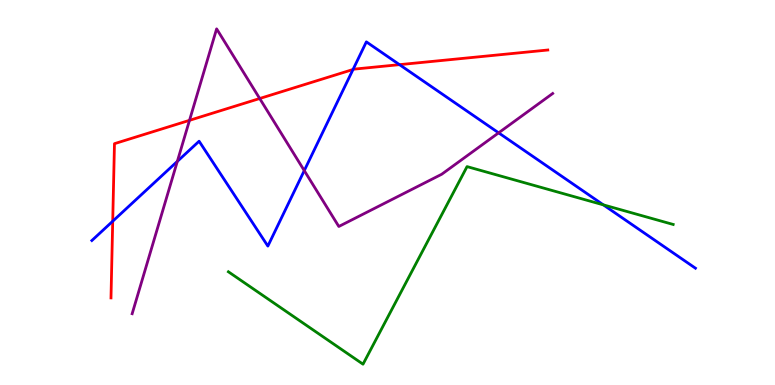[{'lines': ['blue', 'red'], 'intersections': [{'x': 1.45, 'y': 4.25}, {'x': 4.56, 'y': 8.2}, {'x': 5.15, 'y': 8.32}]}, {'lines': ['green', 'red'], 'intersections': []}, {'lines': ['purple', 'red'], 'intersections': [{'x': 2.45, 'y': 6.87}, {'x': 3.35, 'y': 7.44}]}, {'lines': ['blue', 'green'], 'intersections': [{'x': 7.79, 'y': 4.68}]}, {'lines': ['blue', 'purple'], 'intersections': [{'x': 2.29, 'y': 5.81}, {'x': 3.93, 'y': 5.57}, {'x': 6.43, 'y': 6.55}]}, {'lines': ['green', 'purple'], 'intersections': []}]